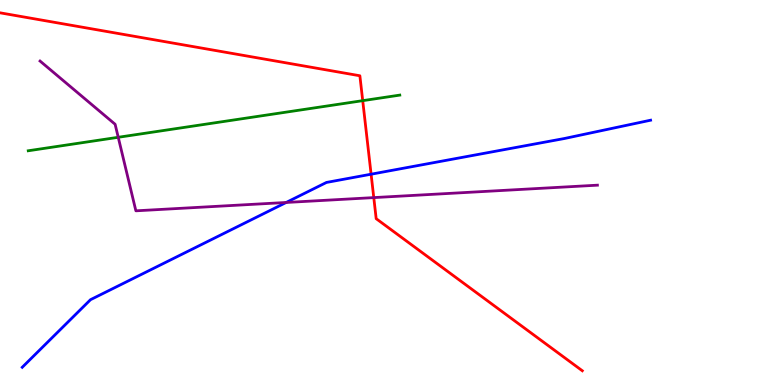[{'lines': ['blue', 'red'], 'intersections': [{'x': 4.79, 'y': 5.48}]}, {'lines': ['green', 'red'], 'intersections': [{'x': 4.68, 'y': 7.39}]}, {'lines': ['purple', 'red'], 'intersections': [{'x': 4.82, 'y': 4.87}]}, {'lines': ['blue', 'green'], 'intersections': []}, {'lines': ['blue', 'purple'], 'intersections': [{'x': 3.69, 'y': 4.74}]}, {'lines': ['green', 'purple'], 'intersections': [{'x': 1.53, 'y': 6.43}]}]